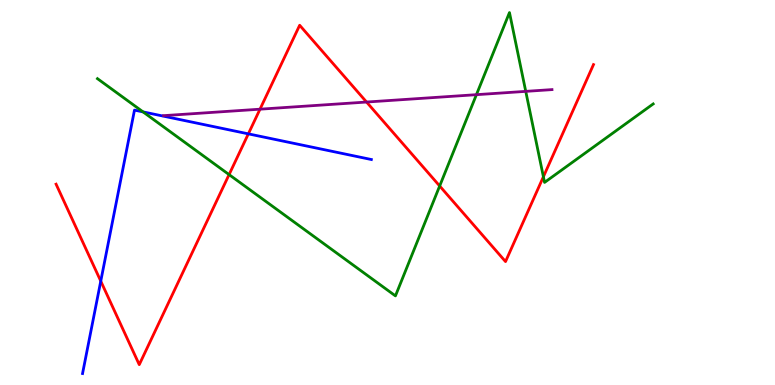[{'lines': ['blue', 'red'], 'intersections': [{'x': 1.3, 'y': 2.7}, {'x': 3.2, 'y': 6.52}]}, {'lines': ['green', 'red'], 'intersections': [{'x': 2.96, 'y': 5.46}, {'x': 5.67, 'y': 5.17}, {'x': 7.01, 'y': 5.41}]}, {'lines': ['purple', 'red'], 'intersections': [{'x': 3.35, 'y': 7.16}, {'x': 4.73, 'y': 7.35}]}, {'lines': ['blue', 'green'], 'intersections': [{'x': 1.85, 'y': 7.09}]}, {'lines': ['blue', 'purple'], 'intersections': []}, {'lines': ['green', 'purple'], 'intersections': [{'x': 6.15, 'y': 7.54}, {'x': 6.78, 'y': 7.63}]}]